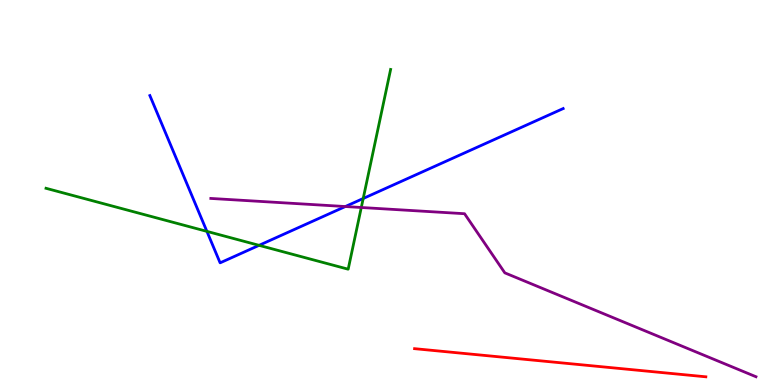[{'lines': ['blue', 'red'], 'intersections': []}, {'lines': ['green', 'red'], 'intersections': []}, {'lines': ['purple', 'red'], 'intersections': []}, {'lines': ['blue', 'green'], 'intersections': [{'x': 2.67, 'y': 3.99}, {'x': 3.34, 'y': 3.63}, {'x': 4.69, 'y': 4.84}]}, {'lines': ['blue', 'purple'], 'intersections': [{'x': 4.46, 'y': 4.64}]}, {'lines': ['green', 'purple'], 'intersections': [{'x': 4.66, 'y': 4.61}]}]